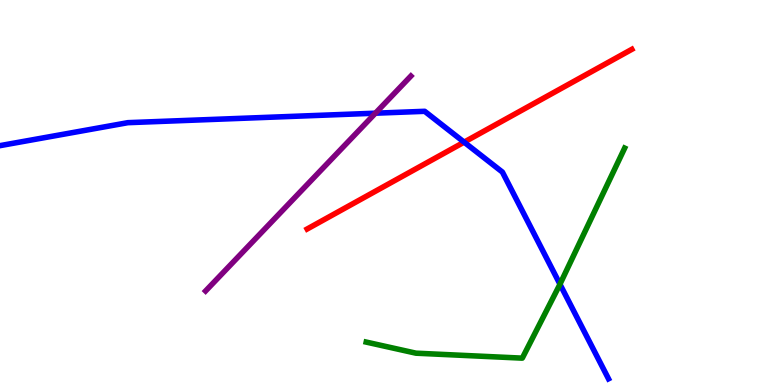[{'lines': ['blue', 'red'], 'intersections': [{'x': 5.99, 'y': 6.31}]}, {'lines': ['green', 'red'], 'intersections': []}, {'lines': ['purple', 'red'], 'intersections': []}, {'lines': ['blue', 'green'], 'intersections': [{'x': 7.23, 'y': 2.62}]}, {'lines': ['blue', 'purple'], 'intersections': [{'x': 4.84, 'y': 7.06}]}, {'lines': ['green', 'purple'], 'intersections': []}]